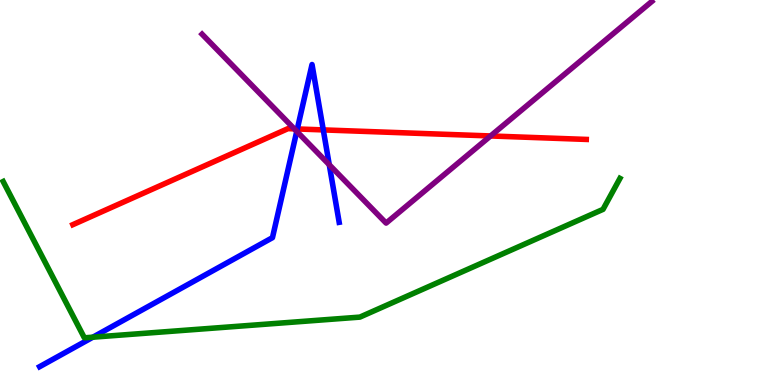[{'lines': ['blue', 'red'], 'intersections': [{'x': 3.84, 'y': 6.65}, {'x': 4.17, 'y': 6.63}]}, {'lines': ['green', 'red'], 'intersections': []}, {'lines': ['purple', 'red'], 'intersections': [{'x': 3.8, 'y': 6.65}, {'x': 6.33, 'y': 6.47}]}, {'lines': ['blue', 'green'], 'intersections': [{'x': 1.2, 'y': 1.24}]}, {'lines': ['blue', 'purple'], 'intersections': [{'x': 3.83, 'y': 6.59}, {'x': 4.25, 'y': 5.72}]}, {'lines': ['green', 'purple'], 'intersections': []}]